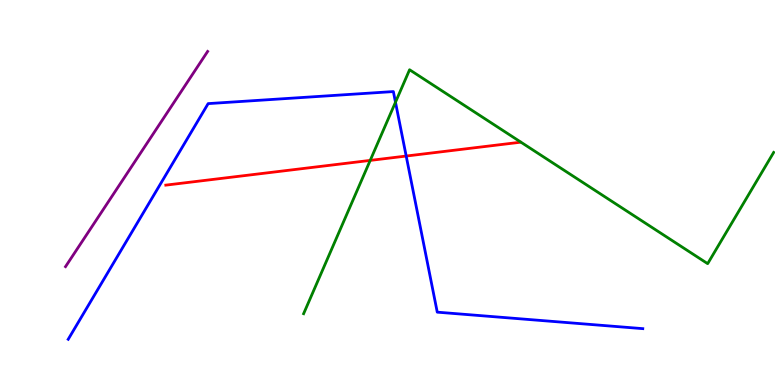[{'lines': ['blue', 'red'], 'intersections': [{'x': 5.24, 'y': 5.95}]}, {'lines': ['green', 'red'], 'intersections': [{'x': 4.78, 'y': 5.83}]}, {'lines': ['purple', 'red'], 'intersections': []}, {'lines': ['blue', 'green'], 'intersections': [{'x': 5.1, 'y': 7.34}]}, {'lines': ['blue', 'purple'], 'intersections': []}, {'lines': ['green', 'purple'], 'intersections': []}]